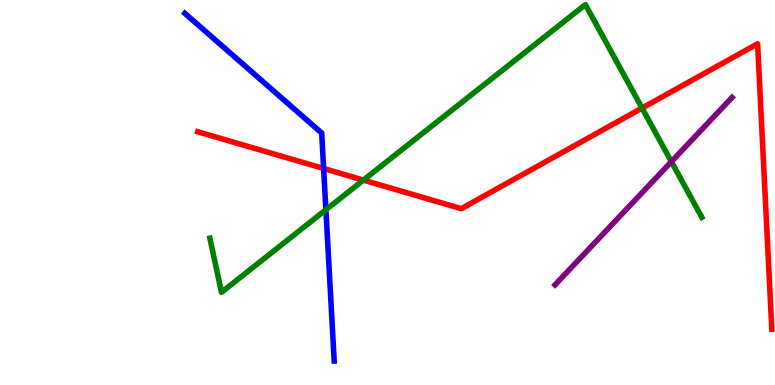[{'lines': ['blue', 'red'], 'intersections': [{'x': 4.18, 'y': 5.62}]}, {'lines': ['green', 'red'], 'intersections': [{'x': 4.69, 'y': 5.32}, {'x': 8.28, 'y': 7.19}]}, {'lines': ['purple', 'red'], 'intersections': []}, {'lines': ['blue', 'green'], 'intersections': [{'x': 4.21, 'y': 4.55}]}, {'lines': ['blue', 'purple'], 'intersections': []}, {'lines': ['green', 'purple'], 'intersections': [{'x': 8.66, 'y': 5.8}]}]